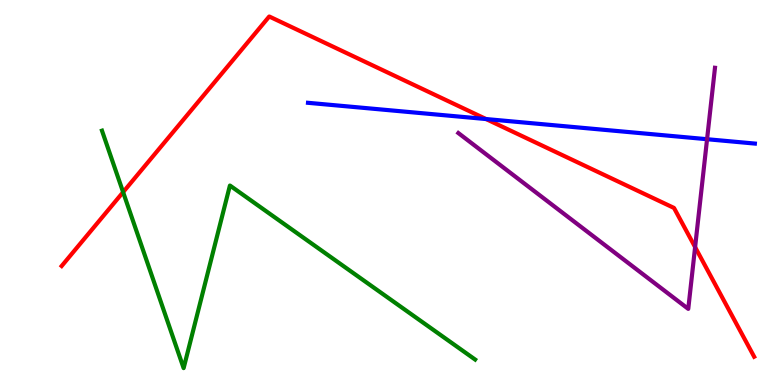[{'lines': ['blue', 'red'], 'intersections': [{'x': 6.27, 'y': 6.91}]}, {'lines': ['green', 'red'], 'intersections': [{'x': 1.59, 'y': 5.01}]}, {'lines': ['purple', 'red'], 'intersections': [{'x': 8.97, 'y': 3.58}]}, {'lines': ['blue', 'green'], 'intersections': []}, {'lines': ['blue', 'purple'], 'intersections': [{'x': 9.12, 'y': 6.38}]}, {'lines': ['green', 'purple'], 'intersections': []}]